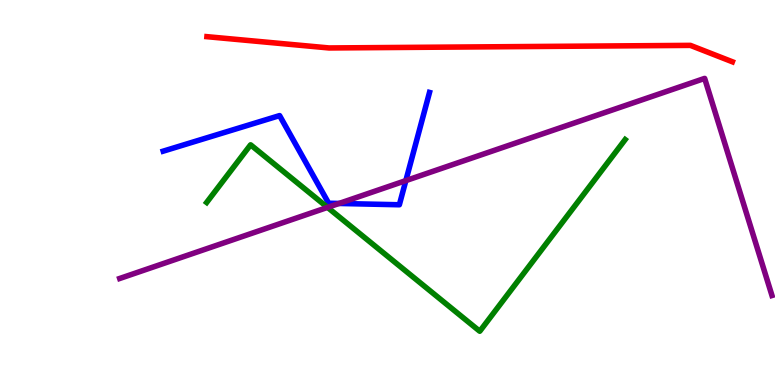[{'lines': ['blue', 'red'], 'intersections': []}, {'lines': ['green', 'red'], 'intersections': []}, {'lines': ['purple', 'red'], 'intersections': []}, {'lines': ['blue', 'green'], 'intersections': []}, {'lines': ['blue', 'purple'], 'intersections': [{'x': 4.37, 'y': 4.72}, {'x': 5.24, 'y': 5.31}]}, {'lines': ['green', 'purple'], 'intersections': [{'x': 4.23, 'y': 4.61}]}]